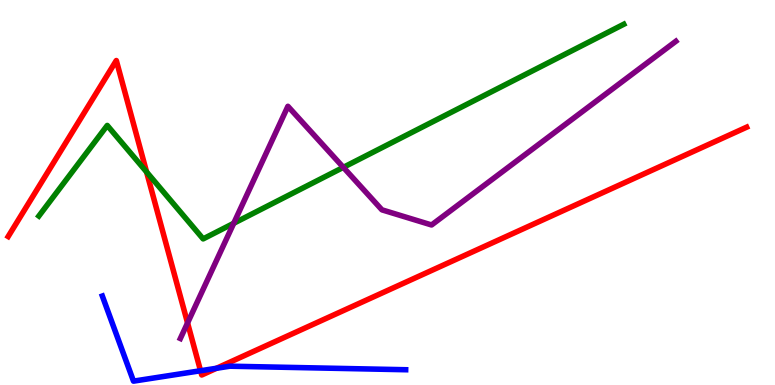[{'lines': ['blue', 'red'], 'intersections': [{'x': 2.59, 'y': 0.37}, {'x': 2.79, 'y': 0.435}]}, {'lines': ['green', 'red'], 'intersections': [{'x': 1.89, 'y': 5.53}]}, {'lines': ['purple', 'red'], 'intersections': [{'x': 2.42, 'y': 1.61}]}, {'lines': ['blue', 'green'], 'intersections': []}, {'lines': ['blue', 'purple'], 'intersections': []}, {'lines': ['green', 'purple'], 'intersections': [{'x': 3.02, 'y': 4.2}, {'x': 4.43, 'y': 5.65}]}]